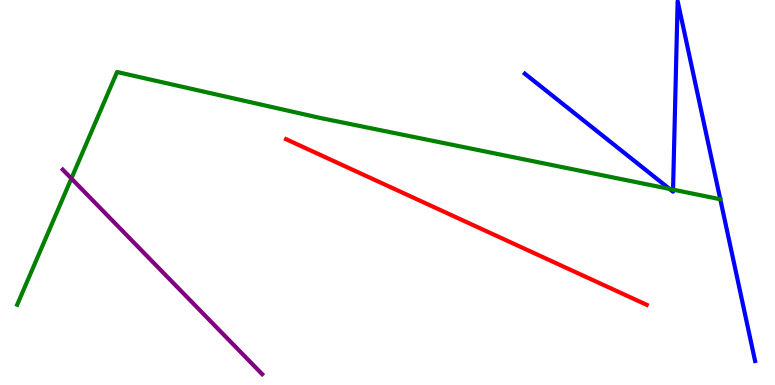[{'lines': ['blue', 'red'], 'intersections': []}, {'lines': ['green', 'red'], 'intersections': []}, {'lines': ['purple', 'red'], 'intersections': []}, {'lines': ['blue', 'green'], 'intersections': [{'x': 8.64, 'y': 5.09}, {'x': 8.68, 'y': 5.07}, {'x': 9.29, 'y': 4.83}]}, {'lines': ['blue', 'purple'], 'intersections': []}, {'lines': ['green', 'purple'], 'intersections': [{'x': 0.921, 'y': 5.36}]}]